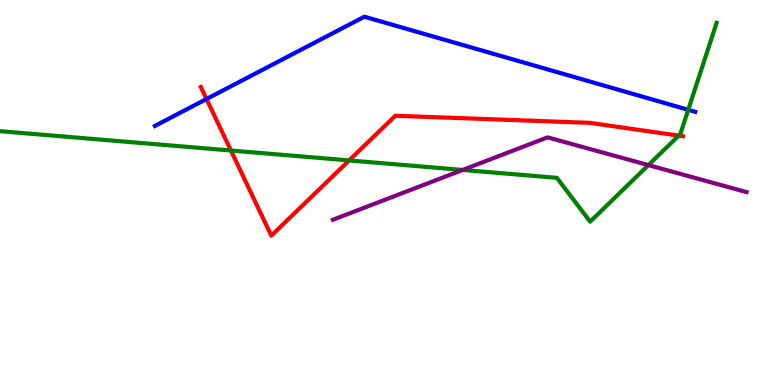[{'lines': ['blue', 'red'], 'intersections': [{'x': 2.66, 'y': 7.43}]}, {'lines': ['green', 'red'], 'intersections': [{'x': 2.98, 'y': 6.09}, {'x': 4.5, 'y': 5.83}, {'x': 8.76, 'y': 6.48}]}, {'lines': ['purple', 'red'], 'intersections': []}, {'lines': ['blue', 'green'], 'intersections': [{'x': 8.88, 'y': 7.15}]}, {'lines': ['blue', 'purple'], 'intersections': []}, {'lines': ['green', 'purple'], 'intersections': [{'x': 5.97, 'y': 5.59}, {'x': 8.37, 'y': 5.71}]}]